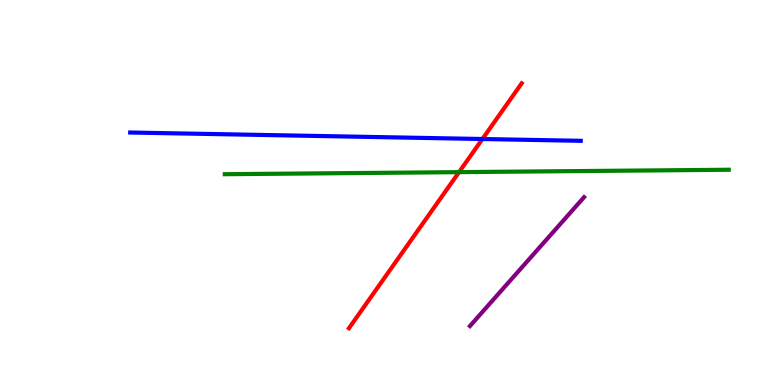[{'lines': ['blue', 'red'], 'intersections': [{'x': 6.22, 'y': 6.39}]}, {'lines': ['green', 'red'], 'intersections': [{'x': 5.92, 'y': 5.53}]}, {'lines': ['purple', 'red'], 'intersections': []}, {'lines': ['blue', 'green'], 'intersections': []}, {'lines': ['blue', 'purple'], 'intersections': []}, {'lines': ['green', 'purple'], 'intersections': []}]